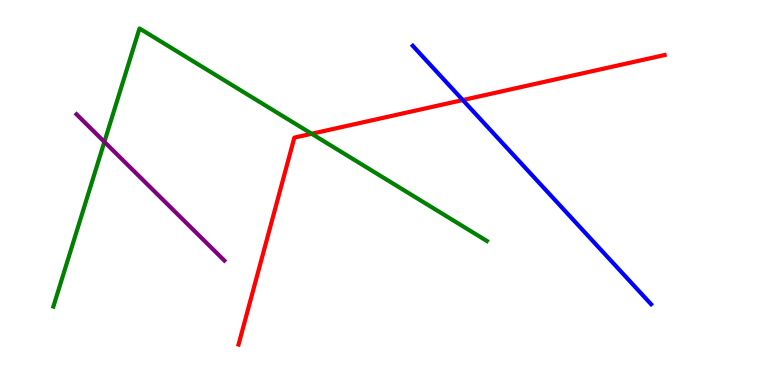[{'lines': ['blue', 'red'], 'intersections': [{'x': 5.97, 'y': 7.4}]}, {'lines': ['green', 'red'], 'intersections': [{'x': 4.02, 'y': 6.53}]}, {'lines': ['purple', 'red'], 'intersections': []}, {'lines': ['blue', 'green'], 'intersections': []}, {'lines': ['blue', 'purple'], 'intersections': []}, {'lines': ['green', 'purple'], 'intersections': [{'x': 1.35, 'y': 6.32}]}]